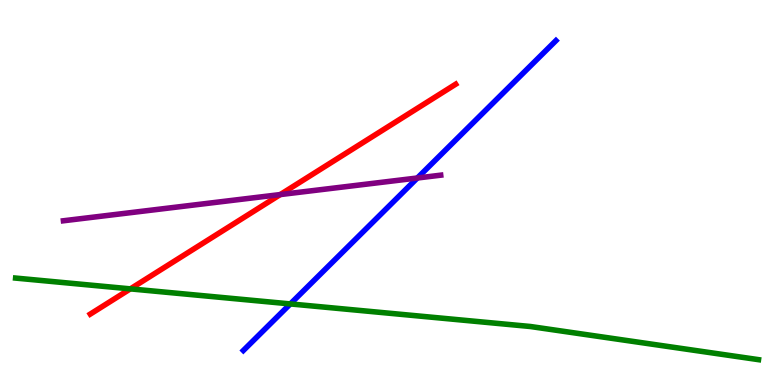[{'lines': ['blue', 'red'], 'intersections': []}, {'lines': ['green', 'red'], 'intersections': [{'x': 1.68, 'y': 2.5}]}, {'lines': ['purple', 'red'], 'intersections': [{'x': 3.62, 'y': 4.95}]}, {'lines': ['blue', 'green'], 'intersections': [{'x': 3.75, 'y': 2.11}]}, {'lines': ['blue', 'purple'], 'intersections': [{'x': 5.39, 'y': 5.38}]}, {'lines': ['green', 'purple'], 'intersections': []}]